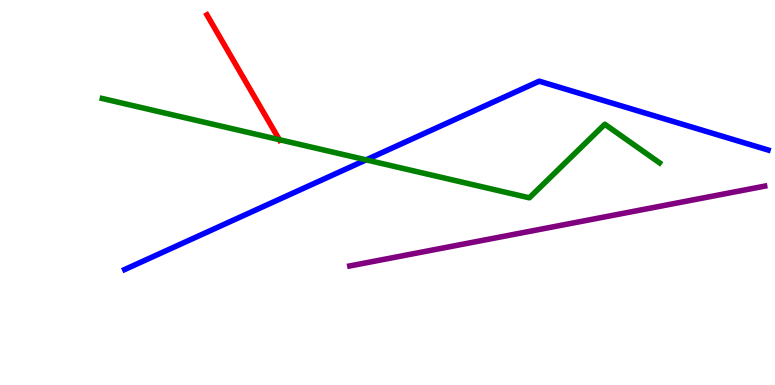[{'lines': ['blue', 'red'], 'intersections': []}, {'lines': ['green', 'red'], 'intersections': [{'x': 3.6, 'y': 6.37}]}, {'lines': ['purple', 'red'], 'intersections': []}, {'lines': ['blue', 'green'], 'intersections': [{'x': 4.72, 'y': 5.85}]}, {'lines': ['blue', 'purple'], 'intersections': []}, {'lines': ['green', 'purple'], 'intersections': []}]